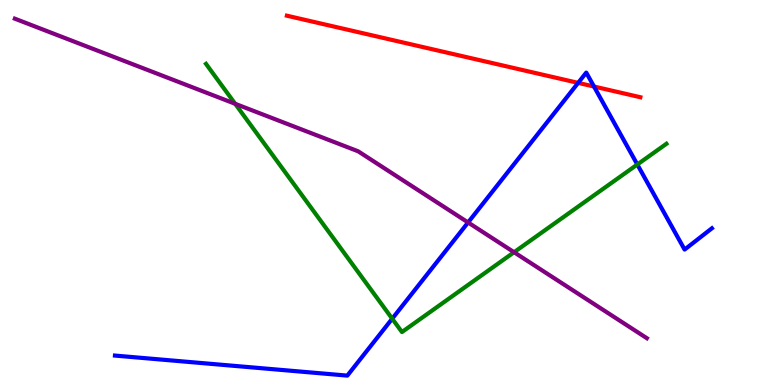[{'lines': ['blue', 'red'], 'intersections': [{'x': 7.46, 'y': 7.85}, {'x': 7.66, 'y': 7.75}]}, {'lines': ['green', 'red'], 'intersections': []}, {'lines': ['purple', 'red'], 'intersections': []}, {'lines': ['blue', 'green'], 'intersections': [{'x': 5.06, 'y': 1.72}, {'x': 8.22, 'y': 5.73}]}, {'lines': ['blue', 'purple'], 'intersections': [{'x': 6.04, 'y': 4.22}]}, {'lines': ['green', 'purple'], 'intersections': [{'x': 3.03, 'y': 7.3}, {'x': 6.63, 'y': 3.45}]}]